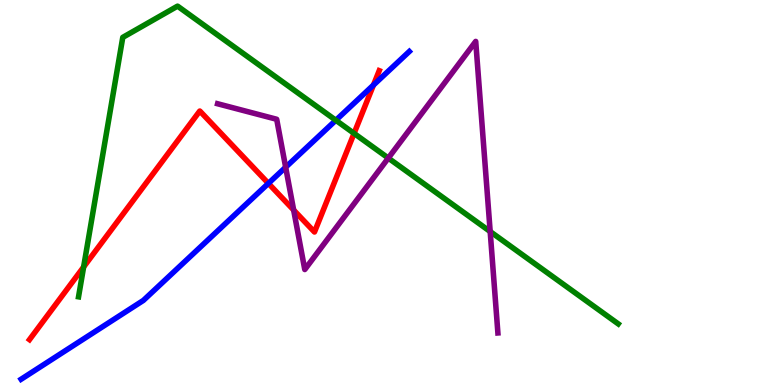[{'lines': ['blue', 'red'], 'intersections': [{'x': 3.46, 'y': 5.24}, {'x': 4.82, 'y': 7.79}]}, {'lines': ['green', 'red'], 'intersections': [{'x': 1.08, 'y': 3.07}, {'x': 4.57, 'y': 6.54}]}, {'lines': ['purple', 'red'], 'intersections': [{'x': 3.79, 'y': 4.54}]}, {'lines': ['blue', 'green'], 'intersections': [{'x': 4.33, 'y': 6.88}]}, {'lines': ['blue', 'purple'], 'intersections': [{'x': 3.69, 'y': 5.66}]}, {'lines': ['green', 'purple'], 'intersections': [{'x': 5.01, 'y': 5.89}, {'x': 6.32, 'y': 3.99}]}]